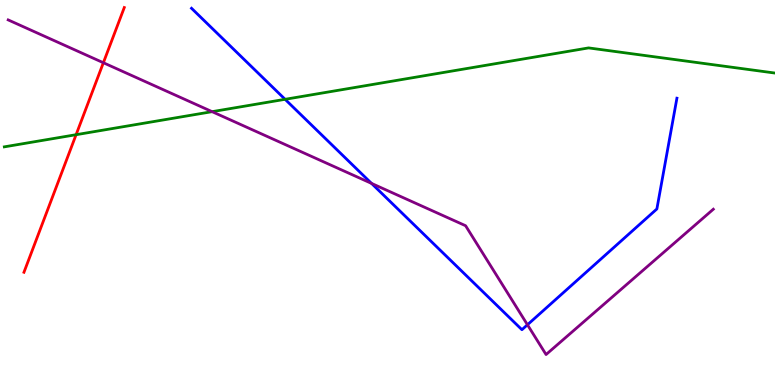[{'lines': ['blue', 'red'], 'intersections': []}, {'lines': ['green', 'red'], 'intersections': [{'x': 0.982, 'y': 6.5}]}, {'lines': ['purple', 'red'], 'intersections': [{'x': 1.33, 'y': 8.37}]}, {'lines': ['blue', 'green'], 'intersections': [{'x': 3.68, 'y': 7.42}]}, {'lines': ['blue', 'purple'], 'intersections': [{'x': 4.79, 'y': 5.24}, {'x': 6.81, 'y': 1.56}]}, {'lines': ['green', 'purple'], 'intersections': [{'x': 2.74, 'y': 7.1}]}]